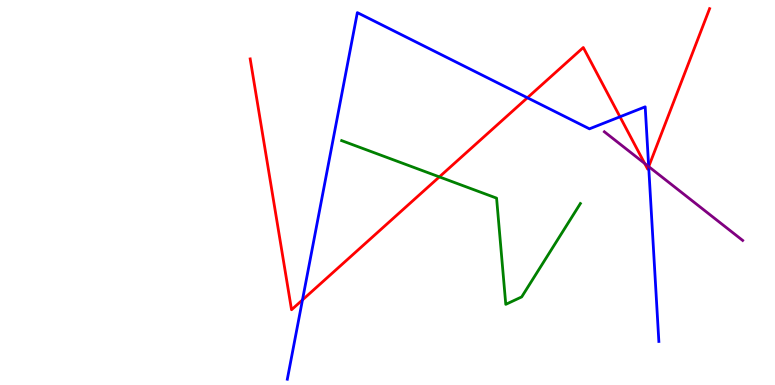[{'lines': ['blue', 'red'], 'intersections': [{'x': 3.9, 'y': 2.21}, {'x': 6.81, 'y': 7.46}, {'x': 8.0, 'y': 6.97}, {'x': 8.37, 'y': 5.67}]}, {'lines': ['green', 'red'], 'intersections': [{'x': 5.67, 'y': 5.41}]}, {'lines': ['purple', 'red'], 'intersections': [{'x': 8.32, 'y': 5.75}, {'x': 8.37, 'y': 5.67}]}, {'lines': ['blue', 'green'], 'intersections': []}, {'lines': ['blue', 'purple'], 'intersections': [{'x': 8.37, 'y': 5.67}]}, {'lines': ['green', 'purple'], 'intersections': []}]